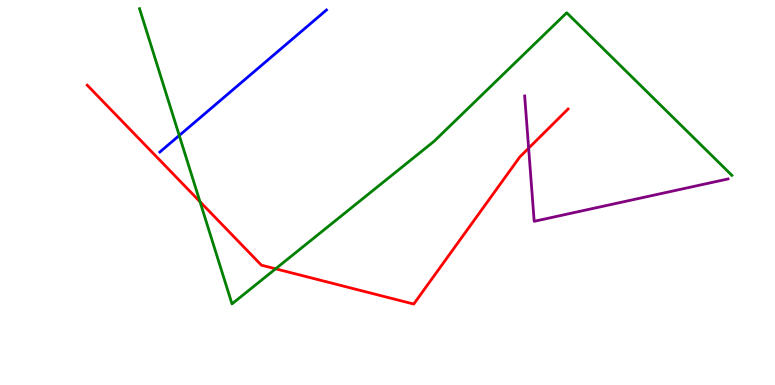[{'lines': ['blue', 'red'], 'intersections': []}, {'lines': ['green', 'red'], 'intersections': [{'x': 2.58, 'y': 4.76}, {'x': 3.56, 'y': 3.02}]}, {'lines': ['purple', 'red'], 'intersections': [{'x': 6.82, 'y': 6.15}]}, {'lines': ['blue', 'green'], 'intersections': [{'x': 2.31, 'y': 6.48}]}, {'lines': ['blue', 'purple'], 'intersections': []}, {'lines': ['green', 'purple'], 'intersections': []}]